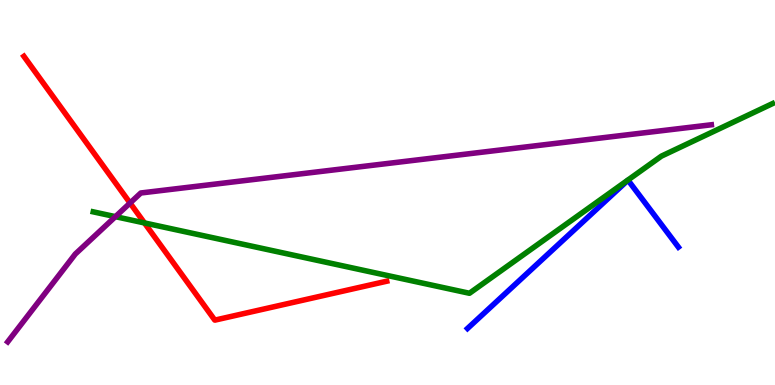[{'lines': ['blue', 'red'], 'intersections': []}, {'lines': ['green', 'red'], 'intersections': [{'x': 1.86, 'y': 4.21}]}, {'lines': ['purple', 'red'], 'intersections': [{'x': 1.68, 'y': 4.73}]}, {'lines': ['blue', 'green'], 'intersections': []}, {'lines': ['blue', 'purple'], 'intersections': []}, {'lines': ['green', 'purple'], 'intersections': [{'x': 1.49, 'y': 4.37}]}]